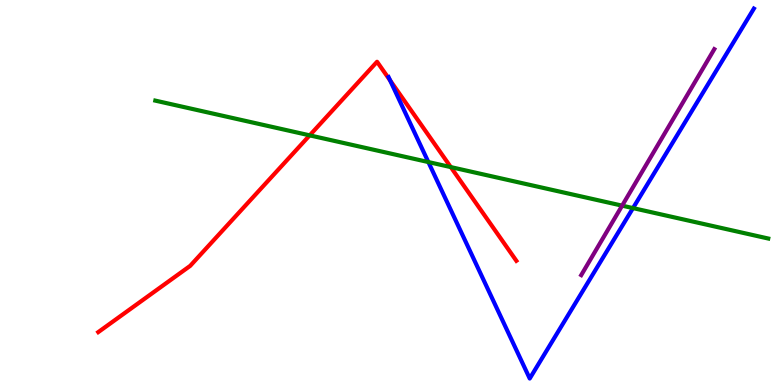[{'lines': ['blue', 'red'], 'intersections': [{'x': 5.03, 'y': 7.91}]}, {'lines': ['green', 'red'], 'intersections': [{'x': 4.0, 'y': 6.48}, {'x': 5.82, 'y': 5.66}]}, {'lines': ['purple', 'red'], 'intersections': []}, {'lines': ['blue', 'green'], 'intersections': [{'x': 5.53, 'y': 5.79}, {'x': 8.17, 'y': 4.59}]}, {'lines': ['blue', 'purple'], 'intersections': []}, {'lines': ['green', 'purple'], 'intersections': [{'x': 8.03, 'y': 4.66}]}]